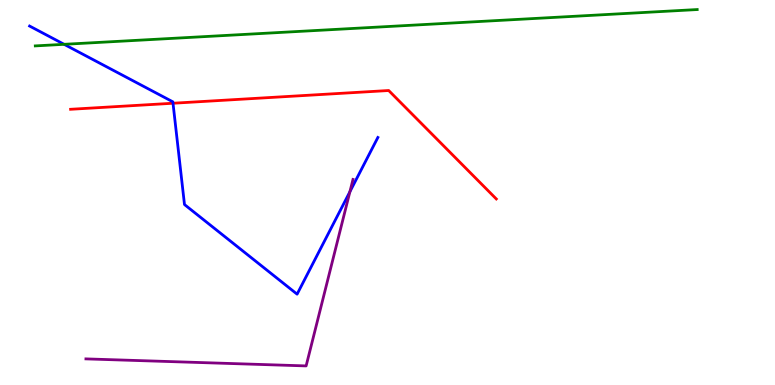[{'lines': ['blue', 'red'], 'intersections': [{'x': 2.23, 'y': 7.32}]}, {'lines': ['green', 'red'], 'intersections': []}, {'lines': ['purple', 'red'], 'intersections': []}, {'lines': ['blue', 'green'], 'intersections': [{'x': 0.827, 'y': 8.85}]}, {'lines': ['blue', 'purple'], 'intersections': [{'x': 4.52, 'y': 5.02}]}, {'lines': ['green', 'purple'], 'intersections': []}]